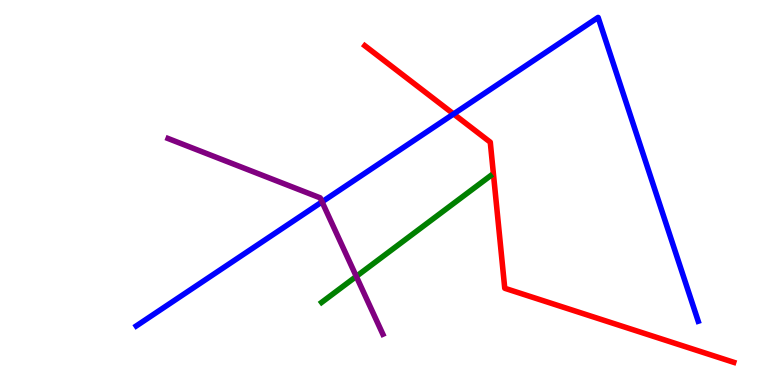[{'lines': ['blue', 'red'], 'intersections': [{'x': 5.85, 'y': 7.04}]}, {'lines': ['green', 'red'], 'intersections': []}, {'lines': ['purple', 'red'], 'intersections': []}, {'lines': ['blue', 'green'], 'intersections': []}, {'lines': ['blue', 'purple'], 'intersections': [{'x': 4.16, 'y': 4.76}]}, {'lines': ['green', 'purple'], 'intersections': [{'x': 4.6, 'y': 2.82}]}]